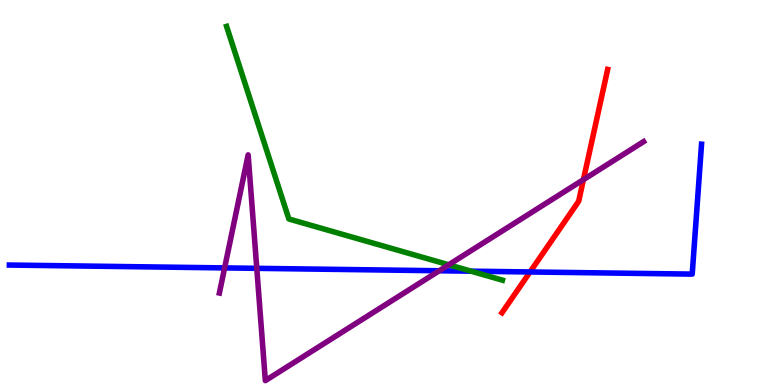[{'lines': ['blue', 'red'], 'intersections': [{'x': 6.84, 'y': 2.94}]}, {'lines': ['green', 'red'], 'intersections': []}, {'lines': ['purple', 'red'], 'intersections': [{'x': 7.53, 'y': 5.33}]}, {'lines': ['blue', 'green'], 'intersections': [{'x': 6.08, 'y': 2.96}]}, {'lines': ['blue', 'purple'], 'intersections': [{'x': 2.9, 'y': 3.04}, {'x': 3.31, 'y': 3.03}, {'x': 5.67, 'y': 2.97}]}, {'lines': ['green', 'purple'], 'intersections': [{'x': 5.79, 'y': 3.12}]}]